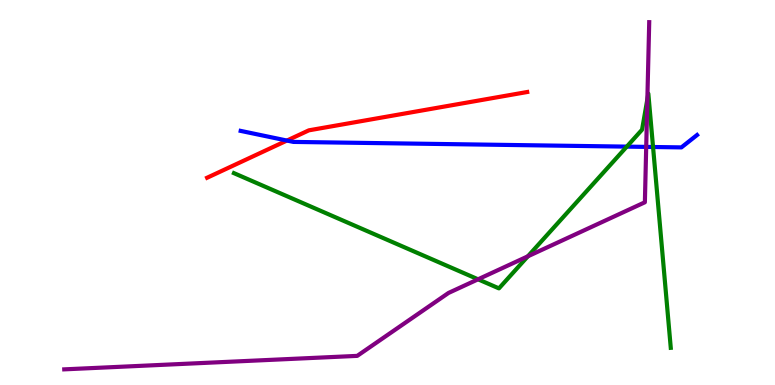[{'lines': ['blue', 'red'], 'intersections': [{'x': 3.7, 'y': 6.35}]}, {'lines': ['green', 'red'], 'intersections': []}, {'lines': ['purple', 'red'], 'intersections': []}, {'lines': ['blue', 'green'], 'intersections': [{'x': 8.09, 'y': 6.19}, {'x': 8.43, 'y': 6.18}]}, {'lines': ['blue', 'purple'], 'intersections': [{'x': 8.34, 'y': 6.18}]}, {'lines': ['green', 'purple'], 'intersections': [{'x': 6.17, 'y': 2.75}, {'x': 6.81, 'y': 3.34}, {'x': 8.35, 'y': 7.42}]}]